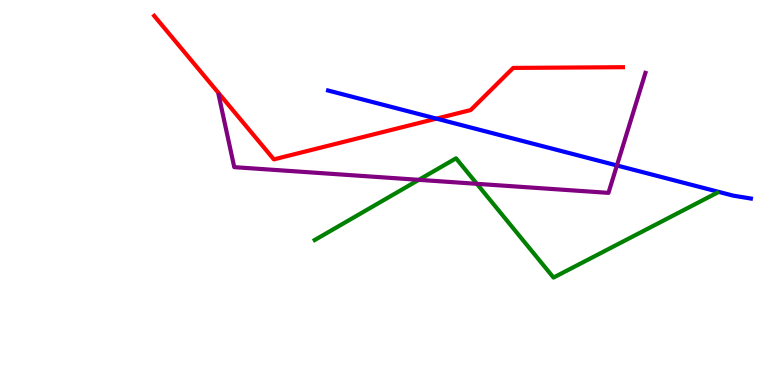[{'lines': ['blue', 'red'], 'intersections': [{'x': 5.63, 'y': 6.92}]}, {'lines': ['green', 'red'], 'intersections': []}, {'lines': ['purple', 'red'], 'intersections': []}, {'lines': ['blue', 'green'], 'intersections': []}, {'lines': ['blue', 'purple'], 'intersections': [{'x': 7.96, 'y': 5.7}]}, {'lines': ['green', 'purple'], 'intersections': [{'x': 5.4, 'y': 5.33}, {'x': 6.15, 'y': 5.23}]}]